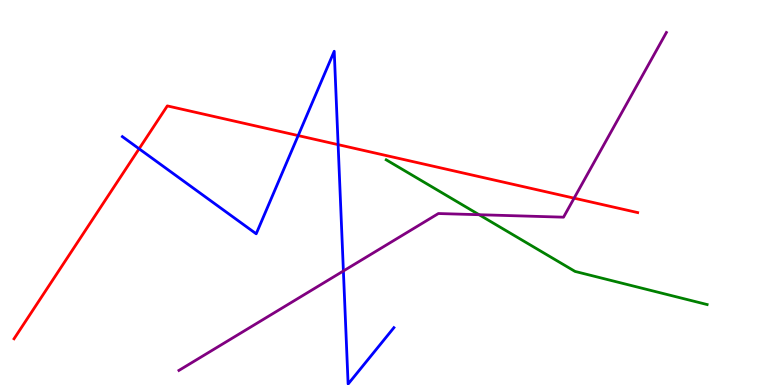[{'lines': ['blue', 'red'], 'intersections': [{'x': 1.79, 'y': 6.14}, {'x': 3.85, 'y': 6.48}, {'x': 4.36, 'y': 6.24}]}, {'lines': ['green', 'red'], 'intersections': []}, {'lines': ['purple', 'red'], 'intersections': [{'x': 7.41, 'y': 4.85}]}, {'lines': ['blue', 'green'], 'intersections': []}, {'lines': ['blue', 'purple'], 'intersections': [{'x': 4.43, 'y': 2.96}]}, {'lines': ['green', 'purple'], 'intersections': [{'x': 6.18, 'y': 4.42}]}]